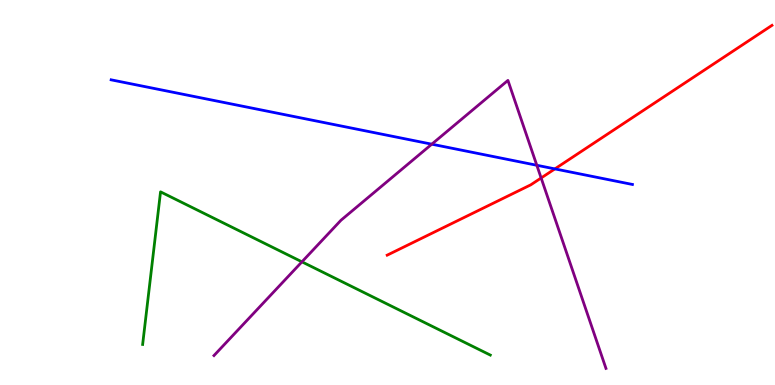[{'lines': ['blue', 'red'], 'intersections': [{'x': 7.16, 'y': 5.61}]}, {'lines': ['green', 'red'], 'intersections': []}, {'lines': ['purple', 'red'], 'intersections': [{'x': 6.98, 'y': 5.38}]}, {'lines': ['blue', 'green'], 'intersections': []}, {'lines': ['blue', 'purple'], 'intersections': [{'x': 5.57, 'y': 6.25}, {'x': 6.93, 'y': 5.71}]}, {'lines': ['green', 'purple'], 'intersections': [{'x': 3.9, 'y': 3.2}]}]